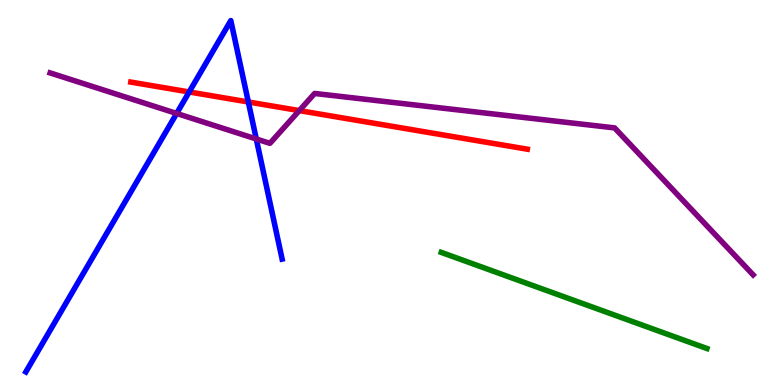[{'lines': ['blue', 'red'], 'intersections': [{'x': 2.44, 'y': 7.61}, {'x': 3.2, 'y': 7.35}]}, {'lines': ['green', 'red'], 'intersections': []}, {'lines': ['purple', 'red'], 'intersections': [{'x': 3.86, 'y': 7.13}]}, {'lines': ['blue', 'green'], 'intersections': []}, {'lines': ['blue', 'purple'], 'intersections': [{'x': 2.28, 'y': 7.05}, {'x': 3.31, 'y': 6.39}]}, {'lines': ['green', 'purple'], 'intersections': []}]